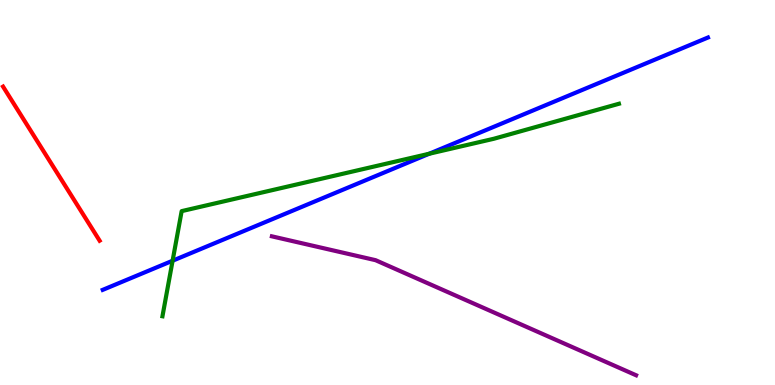[{'lines': ['blue', 'red'], 'intersections': []}, {'lines': ['green', 'red'], 'intersections': []}, {'lines': ['purple', 'red'], 'intersections': []}, {'lines': ['blue', 'green'], 'intersections': [{'x': 2.23, 'y': 3.23}, {'x': 5.54, 'y': 6.01}]}, {'lines': ['blue', 'purple'], 'intersections': []}, {'lines': ['green', 'purple'], 'intersections': []}]